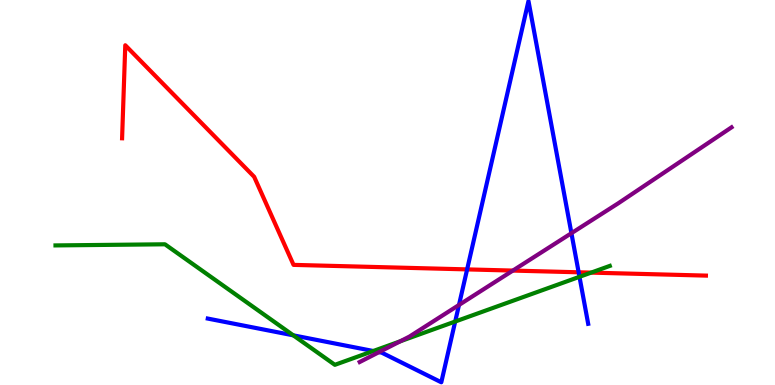[{'lines': ['blue', 'red'], 'intersections': [{'x': 6.03, 'y': 3.0}, {'x': 7.47, 'y': 2.93}]}, {'lines': ['green', 'red'], 'intersections': [{'x': 7.63, 'y': 2.92}]}, {'lines': ['purple', 'red'], 'intersections': [{'x': 6.62, 'y': 2.97}]}, {'lines': ['blue', 'green'], 'intersections': [{'x': 3.78, 'y': 1.29}, {'x': 4.82, 'y': 0.883}, {'x': 5.87, 'y': 1.65}, {'x': 7.48, 'y': 2.81}]}, {'lines': ['blue', 'purple'], 'intersections': [{'x': 4.89, 'y': 0.854}, {'x': 5.92, 'y': 2.08}, {'x': 7.37, 'y': 3.94}]}, {'lines': ['green', 'purple'], 'intersections': [{'x': 5.16, 'y': 1.13}]}]